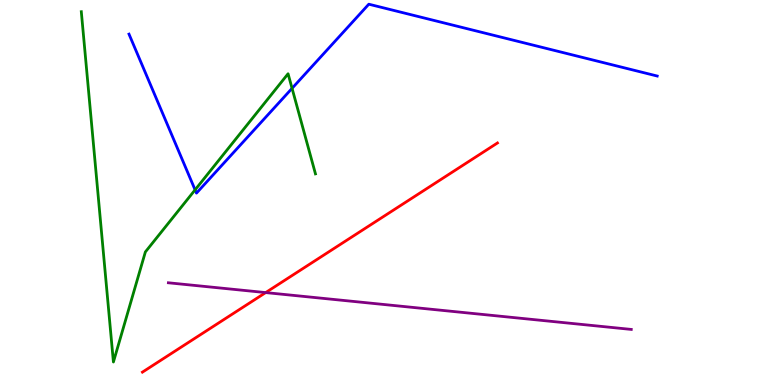[{'lines': ['blue', 'red'], 'intersections': []}, {'lines': ['green', 'red'], 'intersections': []}, {'lines': ['purple', 'red'], 'intersections': [{'x': 3.43, 'y': 2.4}]}, {'lines': ['blue', 'green'], 'intersections': [{'x': 2.52, 'y': 5.07}, {'x': 3.77, 'y': 7.71}]}, {'lines': ['blue', 'purple'], 'intersections': []}, {'lines': ['green', 'purple'], 'intersections': []}]